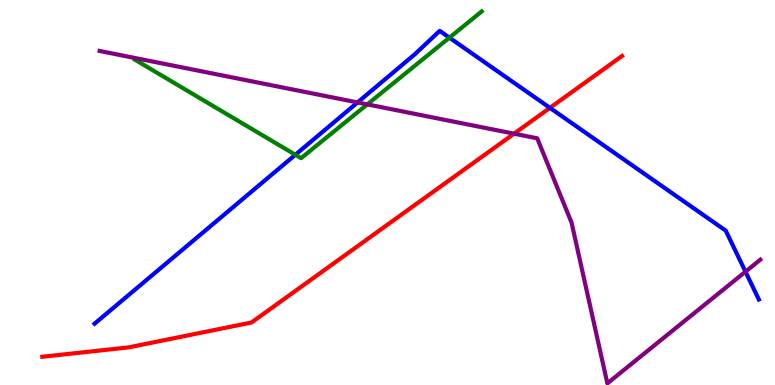[{'lines': ['blue', 'red'], 'intersections': [{'x': 7.1, 'y': 7.2}]}, {'lines': ['green', 'red'], 'intersections': []}, {'lines': ['purple', 'red'], 'intersections': [{'x': 6.63, 'y': 6.53}]}, {'lines': ['blue', 'green'], 'intersections': [{'x': 3.81, 'y': 5.98}, {'x': 5.8, 'y': 9.02}]}, {'lines': ['blue', 'purple'], 'intersections': [{'x': 4.61, 'y': 7.34}, {'x': 9.62, 'y': 2.94}]}, {'lines': ['green', 'purple'], 'intersections': [{'x': 4.74, 'y': 7.29}]}]